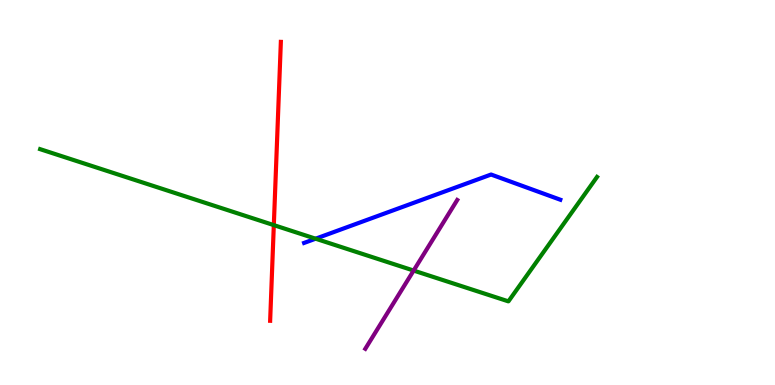[{'lines': ['blue', 'red'], 'intersections': []}, {'lines': ['green', 'red'], 'intersections': [{'x': 3.53, 'y': 4.15}]}, {'lines': ['purple', 'red'], 'intersections': []}, {'lines': ['blue', 'green'], 'intersections': [{'x': 4.07, 'y': 3.8}]}, {'lines': ['blue', 'purple'], 'intersections': []}, {'lines': ['green', 'purple'], 'intersections': [{'x': 5.34, 'y': 2.97}]}]